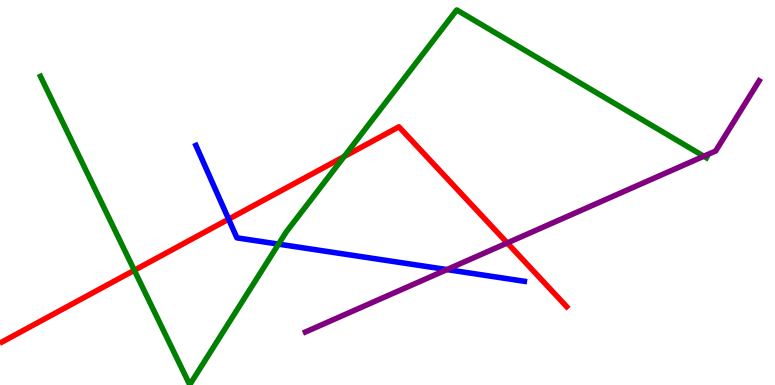[{'lines': ['blue', 'red'], 'intersections': [{'x': 2.95, 'y': 4.31}]}, {'lines': ['green', 'red'], 'intersections': [{'x': 1.73, 'y': 2.98}, {'x': 4.44, 'y': 5.93}]}, {'lines': ['purple', 'red'], 'intersections': [{'x': 6.55, 'y': 3.69}]}, {'lines': ['blue', 'green'], 'intersections': [{'x': 3.59, 'y': 3.66}]}, {'lines': ['blue', 'purple'], 'intersections': [{'x': 5.77, 'y': 3.0}]}, {'lines': ['green', 'purple'], 'intersections': [{'x': 9.08, 'y': 5.94}]}]